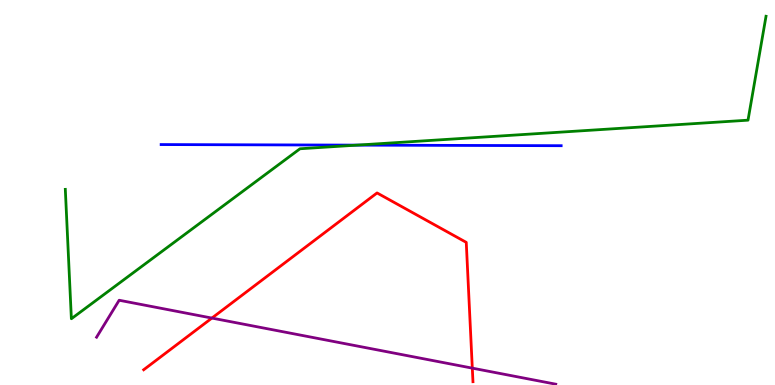[{'lines': ['blue', 'red'], 'intersections': []}, {'lines': ['green', 'red'], 'intersections': []}, {'lines': ['purple', 'red'], 'intersections': [{'x': 2.73, 'y': 1.74}, {'x': 6.09, 'y': 0.438}]}, {'lines': ['blue', 'green'], 'intersections': [{'x': 4.61, 'y': 6.23}]}, {'lines': ['blue', 'purple'], 'intersections': []}, {'lines': ['green', 'purple'], 'intersections': []}]